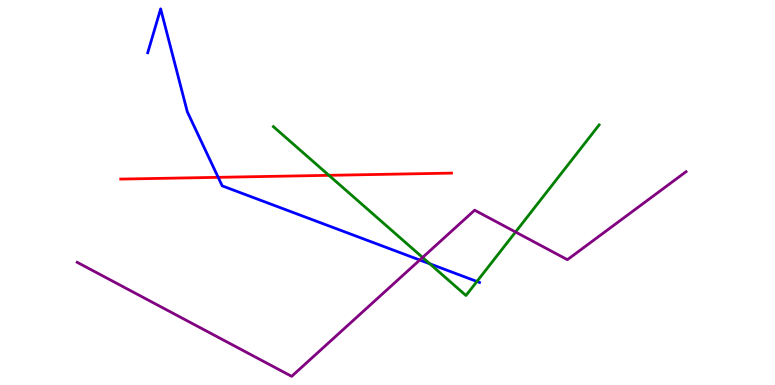[{'lines': ['blue', 'red'], 'intersections': [{'x': 2.82, 'y': 5.39}]}, {'lines': ['green', 'red'], 'intersections': [{'x': 4.24, 'y': 5.45}]}, {'lines': ['purple', 'red'], 'intersections': []}, {'lines': ['blue', 'green'], 'intersections': [{'x': 5.55, 'y': 3.15}, {'x': 6.15, 'y': 2.69}]}, {'lines': ['blue', 'purple'], 'intersections': [{'x': 5.42, 'y': 3.25}]}, {'lines': ['green', 'purple'], 'intersections': [{'x': 5.45, 'y': 3.31}, {'x': 6.65, 'y': 3.97}]}]